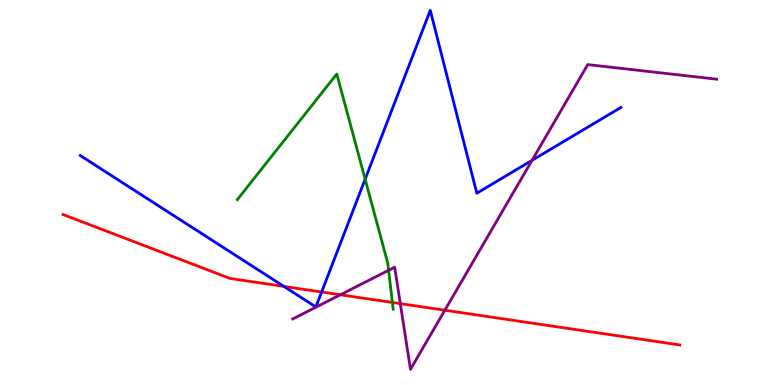[{'lines': ['blue', 'red'], 'intersections': [{'x': 3.66, 'y': 2.56}, {'x': 4.15, 'y': 2.42}]}, {'lines': ['green', 'red'], 'intersections': [{'x': 5.06, 'y': 2.14}]}, {'lines': ['purple', 'red'], 'intersections': [{'x': 4.39, 'y': 2.34}, {'x': 5.17, 'y': 2.11}, {'x': 5.74, 'y': 1.94}]}, {'lines': ['blue', 'green'], 'intersections': [{'x': 4.71, 'y': 5.35}]}, {'lines': ['blue', 'purple'], 'intersections': [{'x': 6.87, 'y': 5.84}]}, {'lines': ['green', 'purple'], 'intersections': [{'x': 5.01, 'y': 2.98}]}]